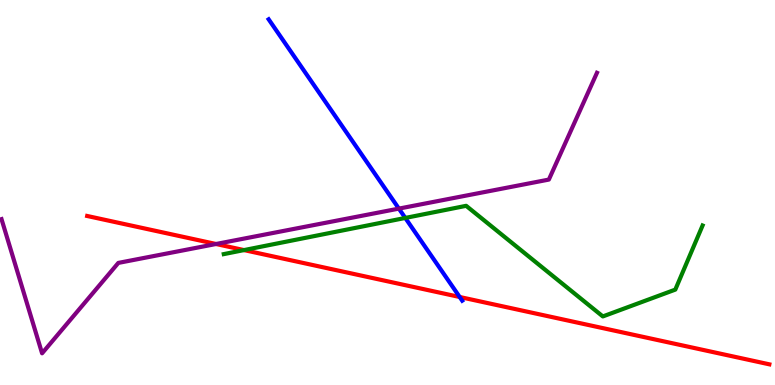[{'lines': ['blue', 'red'], 'intersections': [{'x': 5.93, 'y': 2.29}]}, {'lines': ['green', 'red'], 'intersections': [{'x': 3.15, 'y': 3.5}]}, {'lines': ['purple', 'red'], 'intersections': [{'x': 2.79, 'y': 3.66}]}, {'lines': ['blue', 'green'], 'intersections': [{'x': 5.23, 'y': 4.34}]}, {'lines': ['blue', 'purple'], 'intersections': [{'x': 5.15, 'y': 4.58}]}, {'lines': ['green', 'purple'], 'intersections': []}]